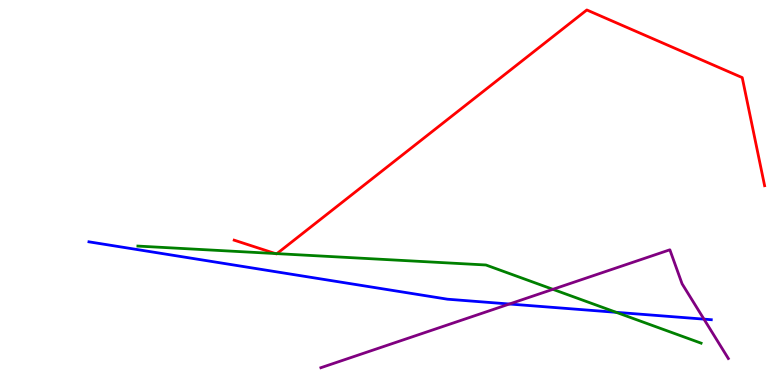[{'lines': ['blue', 'red'], 'intersections': []}, {'lines': ['green', 'red'], 'intersections': [{'x': 3.55, 'y': 3.41}, {'x': 3.57, 'y': 3.41}]}, {'lines': ['purple', 'red'], 'intersections': []}, {'lines': ['blue', 'green'], 'intersections': [{'x': 7.95, 'y': 1.89}]}, {'lines': ['blue', 'purple'], 'intersections': [{'x': 6.57, 'y': 2.1}, {'x': 9.08, 'y': 1.71}]}, {'lines': ['green', 'purple'], 'intersections': [{'x': 7.13, 'y': 2.49}]}]